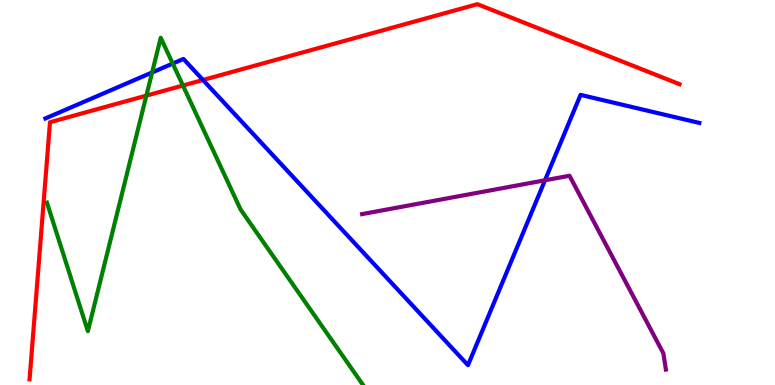[{'lines': ['blue', 'red'], 'intersections': [{'x': 2.62, 'y': 7.92}]}, {'lines': ['green', 'red'], 'intersections': [{'x': 1.89, 'y': 7.52}, {'x': 2.36, 'y': 7.78}]}, {'lines': ['purple', 'red'], 'intersections': []}, {'lines': ['blue', 'green'], 'intersections': [{'x': 1.96, 'y': 8.12}, {'x': 2.23, 'y': 8.35}]}, {'lines': ['blue', 'purple'], 'intersections': [{'x': 7.03, 'y': 5.32}]}, {'lines': ['green', 'purple'], 'intersections': []}]